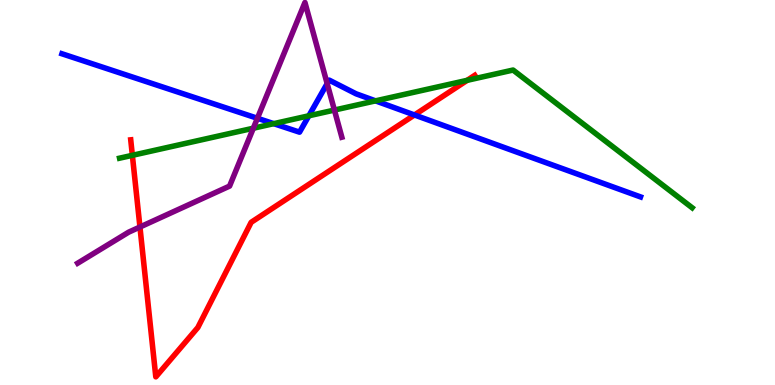[{'lines': ['blue', 'red'], 'intersections': [{'x': 5.35, 'y': 7.01}]}, {'lines': ['green', 'red'], 'intersections': [{'x': 1.71, 'y': 5.97}, {'x': 6.03, 'y': 7.91}]}, {'lines': ['purple', 'red'], 'intersections': [{'x': 1.81, 'y': 4.1}]}, {'lines': ['blue', 'green'], 'intersections': [{'x': 3.53, 'y': 6.79}, {'x': 3.99, 'y': 6.99}, {'x': 4.85, 'y': 7.38}]}, {'lines': ['blue', 'purple'], 'intersections': [{'x': 3.32, 'y': 6.93}, {'x': 4.22, 'y': 7.83}]}, {'lines': ['green', 'purple'], 'intersections': [{'x': 3.27, 'y': 6.67}, {'x': 4.31, 'y': 7.14}]}]